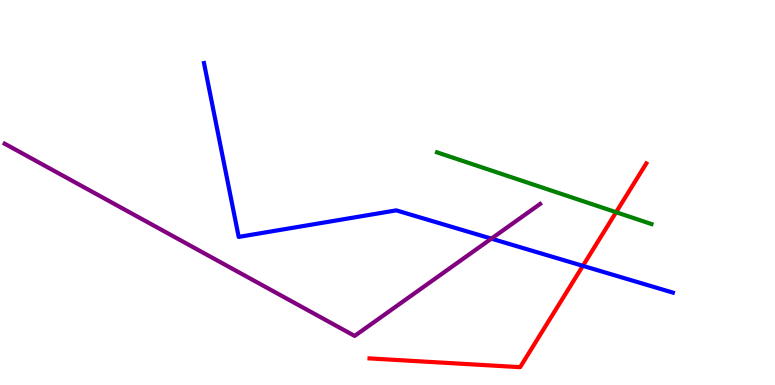[{'lines': ['blue', 'red'], 'intersections': [{'x': 7.52, 'y': 3.09}]}, {'lines': ['green', 'red'], 'intersections': [{'x': 7.95, 'y': 4.49}]}, {'lines': ['purple', 'red'], 'intersections': []}, {'lines': ['blue', 'green'], 'intersections': []}, {'lines': ['blue', 'purple'], 'intersections': [{'x': 6.34, 'y': 3.8}]}, {'lines': ['green', 'purple'], 'intersections': []}]